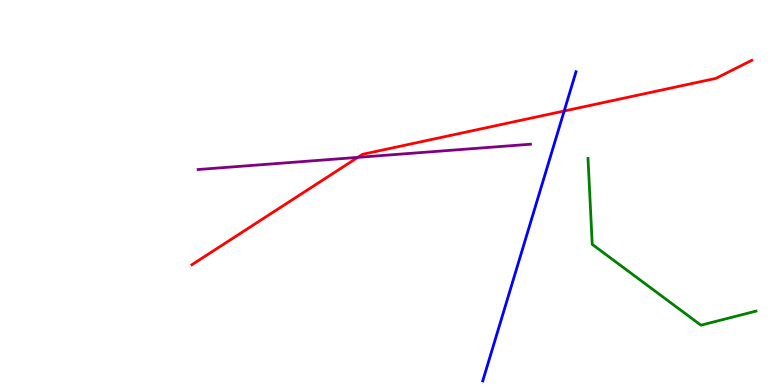[{'lines': ['blue', 'red'], 'intersections': [{'x': 7.28, 'y': 7.12}]}, {'lines': ['green', 'red'], 'intersections': []}, {'lines': ['purple', 'red'], 'intersections': [{'x': 4.62, 'y': 5.91}]}, {'lines': ['blue', 'green'], 'intersections': []}, {'lines': ['blue', 'purple'], 'intersections': []}, {'lines': ['green', 'purple'], 'intersections': []}]